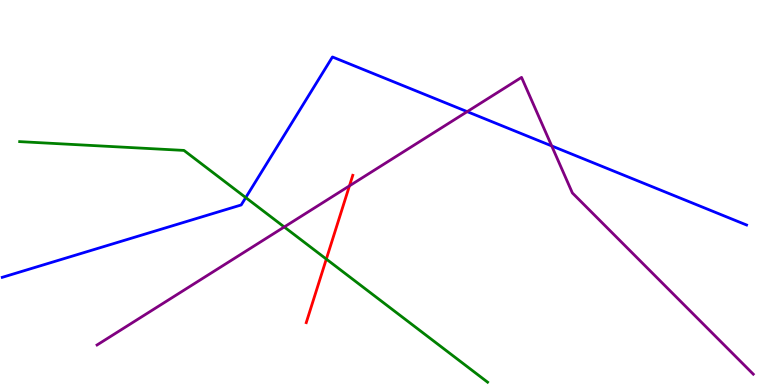[{'lines': ['blue', 'red'], 'intersections': []}, {'lines': ['green', 'red'], 'intersections': [{'x': 4.21, 'y': 3.27}]}, {'lines': ['purple', 'red'], 'intersections': [{'x': 4.51, 'y': 5.17}]}, {'lines': ['blue', 'green'], 'intersections': [{'x': 3.17, 'y': 4.87}]}, {'lines': ['blue', 'purple'], 'intersections': [{'x': 6.03, 'y': 7.1}, {'x': 7.12, 'y': 6.21}]}, {'lines': ['green', 'purple'], 'intersections': [{'x': 3.67, 'y': 4.1}]}]